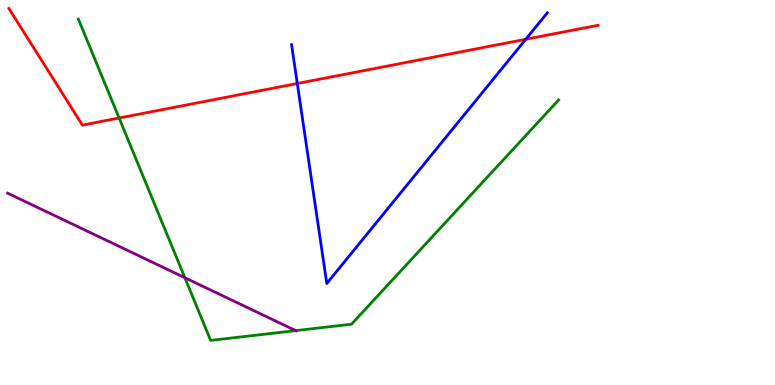[{'lines': ['blue', 'red'], 'intersections': [{'x': 3.84, 'y': 7.83}, {'x': 6.78, 'y': 8.98}]}, {'lines': ['green', 'red'], 'intersections': [{'x': 1.54, 'y': 6.93}]}, {'lines': ['purple', 'red'], 'intersections': []}, {'lines': ['blue', 'green'], 'intersections': []}, {'lines': ['blue', 'purple'], 'intersections': []}, {'lines': ['green', 'purple'], 'intersections': [{'x': 2.39, 'y': 2.79}, {'x': 3.82, 'y': 1.41}]}]